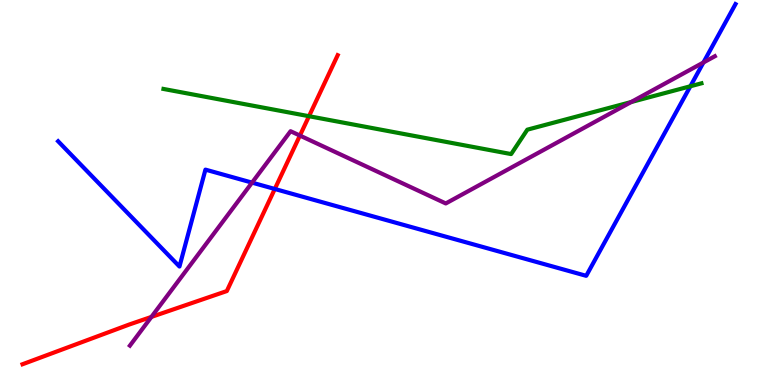[{'lines': ['blue', 'red'], 'intersections': [{'x': 3.55, 'y': 5.09}]}, {'lines': ['green', 'red'], 'intersections': [{'x': 3.99, 'y': 6.98}]}, {'lines': ['purple', 'red'], 'intersections': [{'x': 1.95, 'y': 1.77}, {'x': 3.87, 'y': 6.48}]}, {'lines': ['blue', 'green'], 'intersections': [{'x': 8.91, 'y': 7.76}]}, {'lines': ['blue', 'purple'], 'intersections': [{'x': 3.25, 'y': 5.26}, {'x': 9.08, 'y': 8.38}]}, {'lines': ['green', 'purple'], 'intersections': [{'x': 8.14, 'y': 7.35}]}]